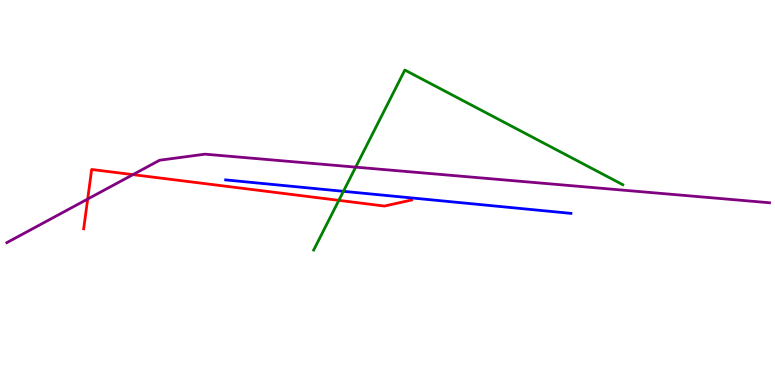[{'lines': ['blue', 'red'], 'intersections': []}, {'lines': ['green', 'red'], 'intersections': [{'x': 4.37, 'y': 4.8}]}, {'lines': ['purple', 'red'], 'intersections': [{'x': 1.13, 'y': 4.83}, {'x': 1.72, 'y': 5.46}]}, {'lines': ['blue', 'green'], 'intersections': [{'x': 4.43, 'y': 5.03}]}, {'lines': ['blue', 'purple'], 'intersections': []}, {'lines': ['green', 'purple'], 'intersections': [{'x': 4.59, 'y': 5.66}]}]